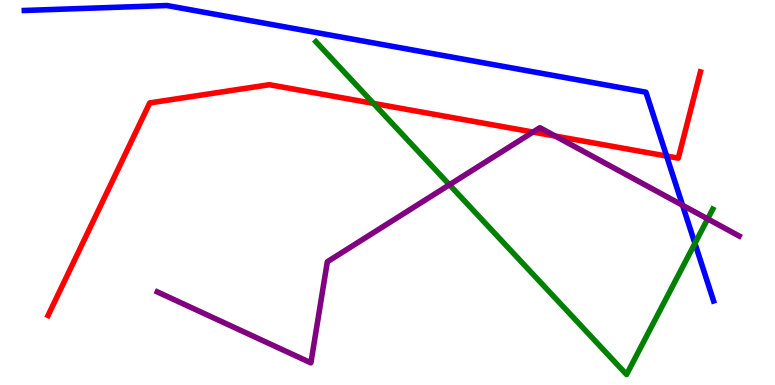[{'lines': ['blue', 'red'], 'intersections': [{'x': 8.6, 'y': 5.95}]}, {'lines': ['green', 'red'], 'intersections': [{'x': 4.82, 'y': 7.31}]}, {'lines': ['purple', 'red'], 'intersections': [{'x': 6.88, 'y': 6.57}, {'x': 7.16, 'y': 6.47}]}, {'lines': ['blue', 'green'], 'intersections': [{'x': 8.97, 'y': 3.68}]}, {'lines': ['blue', 'purple'], 'intersections': [{'x': 8.81, 'y': 4.67}]}, {'lines': ['green', 'purple'], 'intersections': [{'x': 5.8, 'y': 5.2}, {'x': 9.13, 'y': 4.31}]}]